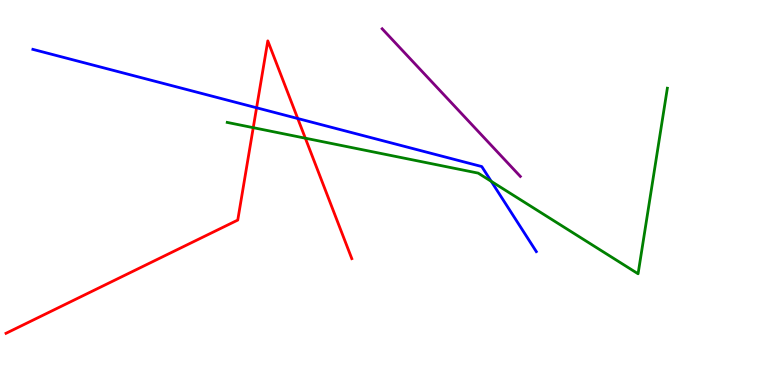[{'lines': ['blue', 'red'], 'intersections': [{'x': 3.31, 'y': 7.2}, {'x': 3.84, 'y': 6.92}]}, {'lines': ['green', 'red'], 'intersections': [{'x': 3.27, 'y': 6.68}, {'x': 3.94, 'y': 6.41}]}, {'lines': ['purple', 'red'], 'intersections': []}, {'lines': ['blue', 'green'], 'intersections': [{'x': 6.34, 'y': 5.29}]}, {'lines': ['blue', 'purple'], 'intersections': []}, {'lines': ['green', 'purple'], 'intersections': []}]